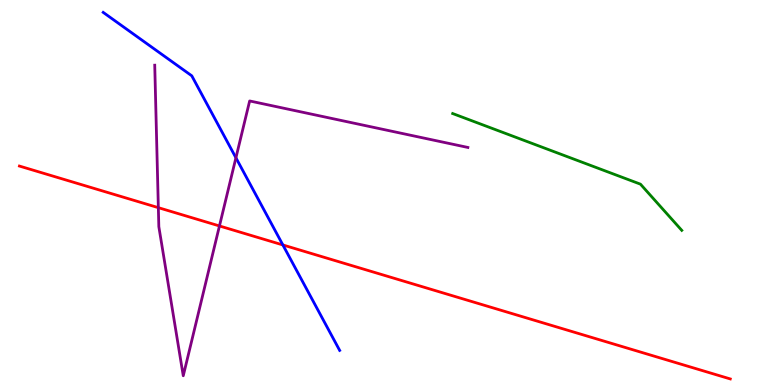[{'lines': ['blue', 'red'], 'intersections': [{'x': 3.65, 'y': 3.64}]}, {'lines': ['green', 'red'], 'intersections': []}, {'lines': ['purple', 'red'], 'intersections': [{'x': 2.04, 'y': 4.61}, {'x': 2.83, 'y': 4.13}]}, {'lines': ['blue', 'green'], 'intersections': []}, {'lines': ['blue', 'purple'], 'intersections': [{'x': 3.04, 'y': 5.9}]}, {'lines': ['green', 'purple'], 'intersections': []}]